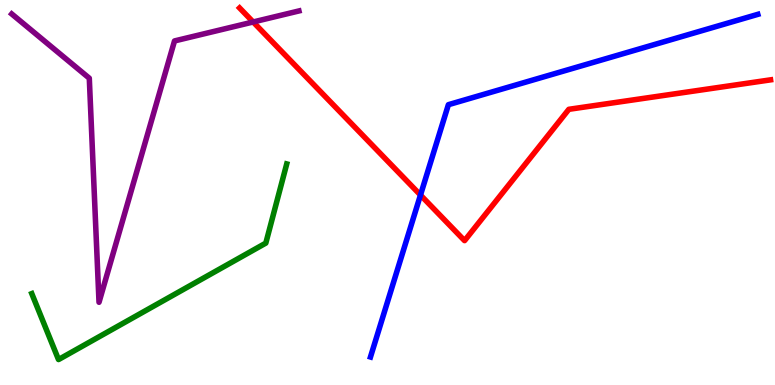[{'lines': ['blue', 'red'], 'intersections': [{'x': 5.43, 'y': 4.93}]}, {'lines': ['green', 'red'], 'intersections': []}, {'lines': ['purple', 'red'], 'intersections': [{'x': 3.27, 'y': 9.43}]}, {'lines': ['blue', 'green'], 'intersections': []}, {'lines': ['blue', 'purple'], 'intersections': []}, {'lines': ['green', 'purple'], 'intersections': []}]